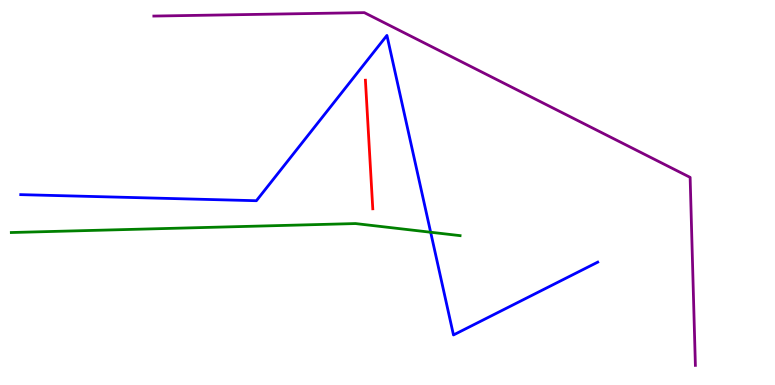[{'lines': ['blue', 'red'], 'intersections': []}, {'lines': ['green', 'red'], 'intersections': []}, {'lines': ['purple', 'red'], 'intersections': []}, {'lines': ['blue', 'green'], 'intersections': [{'x': 5.56, 'y': 3.97}]}, {'lines': ['blue', 'purple'], 'intersections': []}, {'lines': ['green', 'purple'], 'intersections': []}]